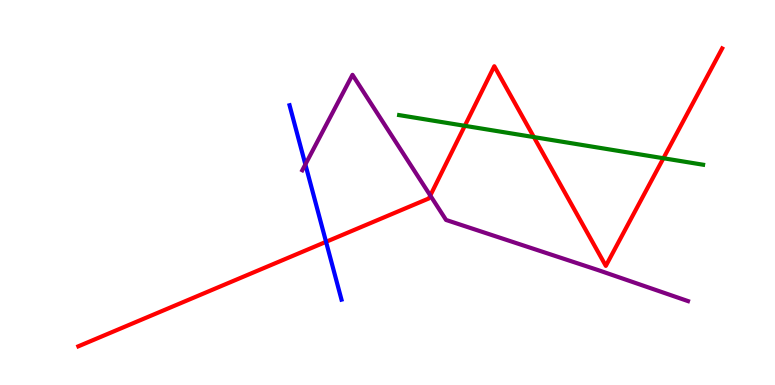[{'lines': ['blue', 'red'], 'intersections': [{'x': 4.21, 'y': 3.72}]}, {'lines': ['green', 'red'], 'intersections': [{'x': 6.0, 'y': 6.73}, {'x': 6.89, 'y': 6.44}, {'x': 8.56, 'y': 5.89}]}, {'lines': ['purple', 'red'], 'intersections': [{'x': 5.55, 'y': 4.92}]}, {'lines': ['blue', 'green'], 'intersections': []}, {'lines': ['blue', 'purple'], 'intersections': [{'x': 3.94, 'y': 5.73}]}, {'lines': ['green', 'purple'], 'intersections': []}]